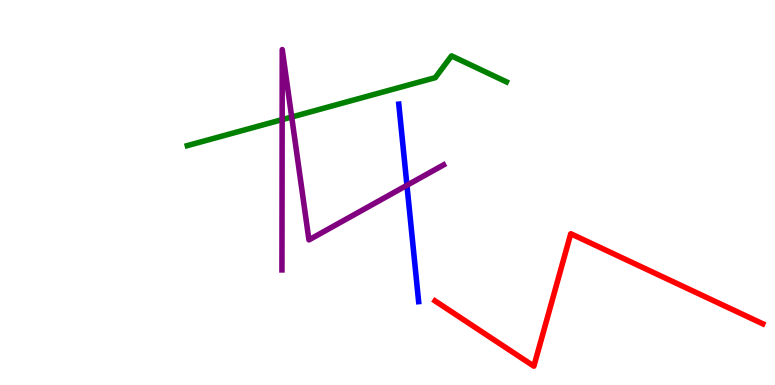[{'lines': ['blue', 'red'], 'intersections': []}, {'lines': ['green', 'red'], 'intersections': []}, {'lines': ['purple', 'red'], 'intersections': []}, {'lines': ['blue', 'green'], 'intersections': []}, {'lines': ['blue', 'purple'], 'intersections': [{'x': 5.25, 'y': 5.19}]}, {'lines': ['green', 'purple'], 'intersections': [{'x': 3.64, 'y': 6.89}, {'x': 3.76, 'y': 6.96}]}]